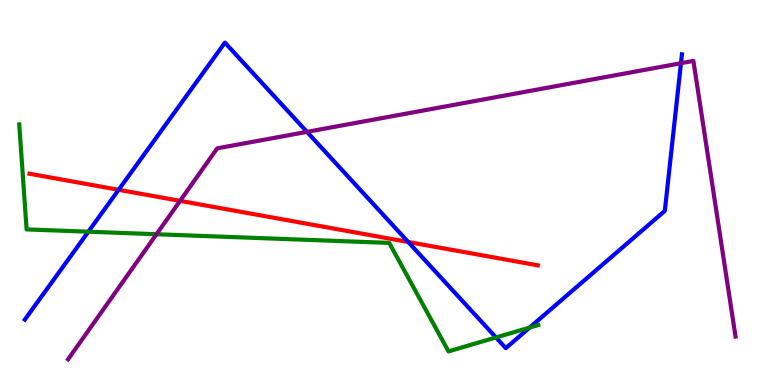[{'lines': ['blue', 'red'], 'intersections': [{'x': 1.53, 'y': 5.07}, {'x': 5.27, 'y': 3.71}]}, {'lines': ['green', 'red'], 'intersections': []}, {'lines': ['purple', 'red'], 'intersections': [{'x': 2.32, 'y': 4.78}]}, {'lines': ['blue', 'green'], 'intersections': [{'x': 1.14, 'y': 3.98}, {'x': 6.4, 'y': 1.23}, {'x': 6.83, 'y': 1.49}]}, {'lines': ['blue', 'purple'], 'intersections': [{'x': 3.96, 'y': 6.57}, {'x': 8.79, 'y': 8.36}]}, {'lines': ['green', 'purple'], 'intersections': [{'x': 2.02, 'y': 3.92}]}]